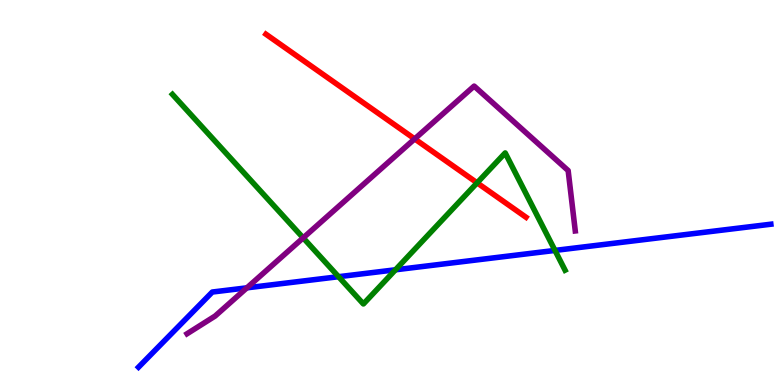[{'lines': ['blue', 'red'], 'intersections': []}, {'lines': ['green', 'red'], 'intersections': [{'x': 6.16, 'y': 5.25}]}, {'lines': ['purple', 'red'], 'intersections': [{'x': 5.35, 'y': 6.39}]}, {'lines': ['blue', 'green'], 'intersections': [{'x': 4.37, 'y': 2.81}, {'x': 5.1, 'y': 2.99}, {'x': 7.16, 'y': 3.5}]}, {'lines': ['blue', 'purple'], 'intersections': [{'x': 3.19, 'y': 2.52}]}, {'lines': ['green', 'purple'], 'intersections': [{'x': 3.91, 'y': 3.82}]}]